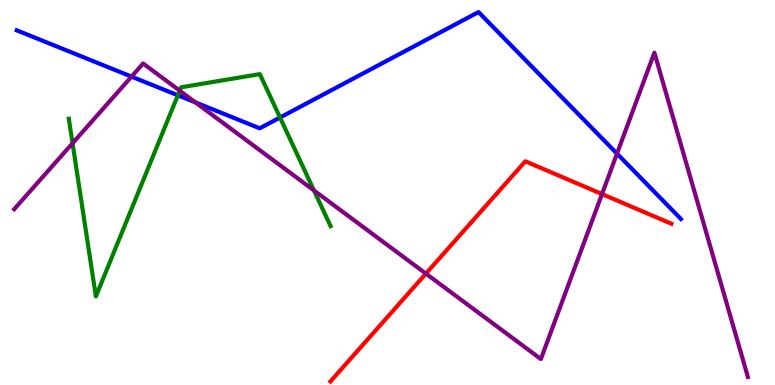[{'lines': ['blue', 'red'], 'intersections': []}, {'lines': ['green', 'red'], 'intersections': []}, {'lines': ['purple', 'red'], 'intersections': [{'x': 5.5, 'y': 2.89}, {'x': 7.77, 'y': 4.96}]}, {'lines': ['blue', 'green'], 'intersections': [{'x': 2.29, 'y': 7.52}, {'x': 3.61, 'y': 6.95}]}, {'lines': ['blue', 'purple'], 'intersections': [{'x': 1.7, 'y': 8.01}, {'x': 2.52, 'y': 7.34}, {'x': 7.96, 'y': 6.01}]}, {'lines': ['green', 'purple'], 'intersections': [{'x': 0.936, 'y': 6.28}, {'x': 2.32, 'y': 7.64}, {'x': 4.05, 'y': 5.05}]}]